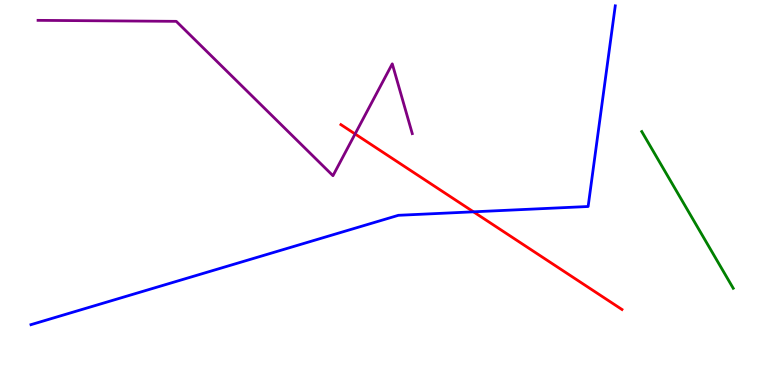[{'lines': ['blue', 'red'], 'intersections': [{'x': 6.11, 'y': 4.5}]}, {'lines': ['green', 'red'], 'intersections': []}, {'lines': ['purple', 'red'], 'intersections': [{'x': 4.58, 'y': 6.52}]}, {'lines': ['blue', 'green'], 'intersections': []}, {'lines': ['blue', 'purple'], 'intersections': []}, {'lines': ['green', 'purple'], 'intersections': []}]